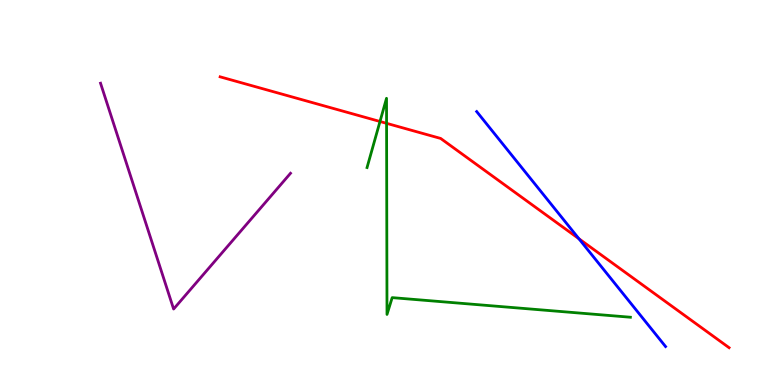[{'lines': ['blue', 'red'], 'intersections': [{'x': 7.47, 'y': 3.8}]}, {'lines': ['green', 'red'], 'intersections': [{'x': 4.9, 'y': 6.84}, {'x': 4.99, 'y': 6.8}]}, {'lines': ['purple', 'red'], 'intersections': []}, {'lines': ['blue', 'green'], 'intersections': []}, {'lines': ['blue', 'purple'], 'intersections': []}, {'lines': ['green', 'purple'], 'intersections': []}]